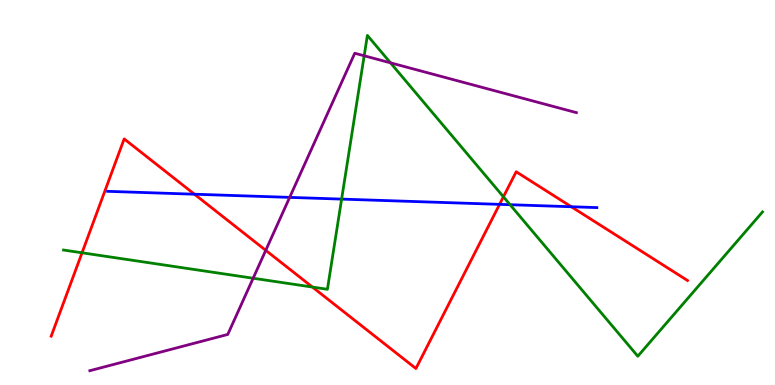[{'lines': ['blue', 'red'], 'intersections': [{'x': 2.51, 'y': 4.96}, {'x': 6.45, 'y': 4.69}, {'x': 7.37, 'y': 4.63}]}, {'lines': ['green', 'red'], 'intersections': [{'x': 1.06, 'y': 3.43}, {'x': 4.03, 'y': 2.54}, {'x': 6.5, 'y': 4.89}]}, {'lines': ['purple', 'red'], 'intersections': [{'x': 3.43, 'y': 3.5}]}, {'lines': ['blue', 'green'], 'intersections': [{'x': 4.41, 'y': 4.83}, {'x': 6.58, 'y': 4.68}]}, {'lines': ['blue', 'purple'], 'intersections': [{'x': 3.74, 'y': 4.87}]}, {'lines': ['green', 'purple'], 'intersections': [{'x': 3.27, 'y': 2.77}, {'x': 4.7, 'y': 8.55}, {'x': 5.04, 'y': 8.37}]}]